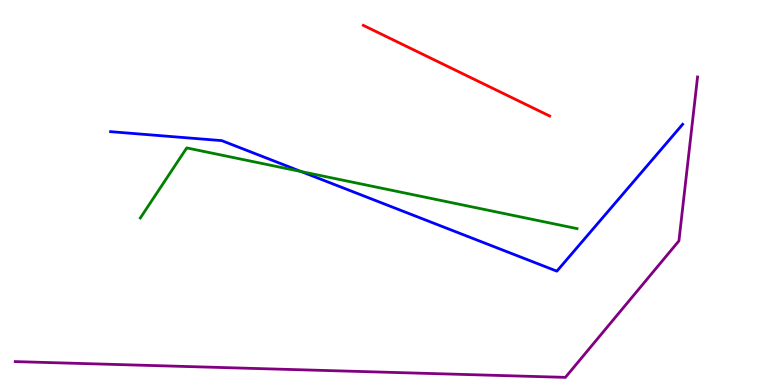[{'lines': ['blue', 'red'], 'intersections': []}, {'lines': ['green', 'red'], 'intersections': []}, {'lines': ['purple', 'red'], 'intersections': []}, {'lines': ['blue', 'green'], 'intersections': [{'x': 3.89, 'y': 5.54}]}, {'lines': ['blue', 'purple'], 'intersections': []}, {'lines': ['green', 'purple'], 'intersections': []}]